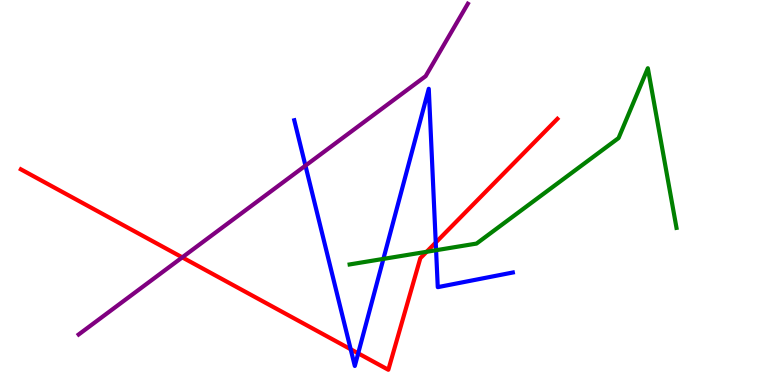[{'lines': ['blue', 'red'], 'intersections': [{'x': 4.52, 'y': 0.929}, {'x': 4.62, 'y': 0.823}, {'x': 5.62, 'y': 3.7}]}, {'lines': ['green', 'red'], 'intersections': [{'x': 5.51, 'y': 3.46}]}, {'lines': ['purple', 'red'], 'intersections': [{'x': 2.35, 'y': 3.32}]}, {'lines': ['blue', 'green'], 'intersections': [{'x': 4.95, 'y': 3.28}, {'x': 5.63, 'y': 3.5}]}, {'lines': ['blue', 'purple'], 'intersections': [{'x': 3.94, 'y': 5.7}]}, {'lines': ['green', 'purple'], 'intersections': []}]